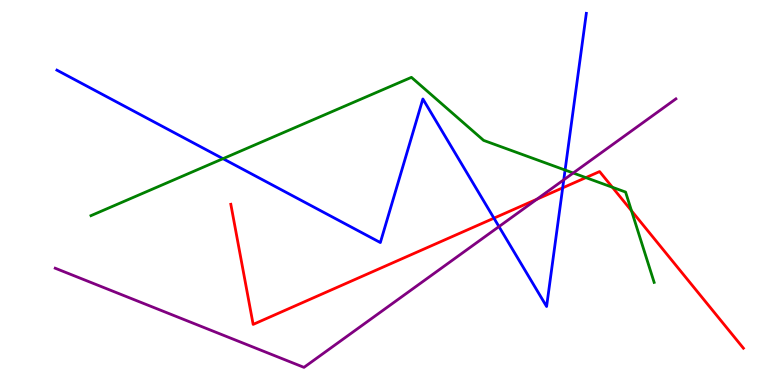[{'lines': ['blue', 'red'], 'intersections': [{'x': 6.37, 'y': 4.33}, {'x': 7.26, 'y': 5.12}]}, {'lines': ['green', 'red'], 'intersections': [{'x': 7.56, 'y': 5.39}, {'x': 7.9, 'y': 5.14}, {'x': 8.15, 'y': 4.53}]}, {'lines': ['purple', 'red'], 'intersections': [{'x': 6.93, 'y': 4.83}]}, {'lines': ['blue', 'green'], 'intersections': [{'x': 2.88, 'y': 5.88}, {'x': 7.29, 'y': 5.58}]}, {'lines': ['blue', 'purple'], 'intersections': [{'x': 6.44, 'y': 4.11}, {'x': 7.27, 'y': 5.33}]}, {'lines': ['green', 'purple'], 'intersections': [{'x': 7.4, 'y': 5.51}]}]